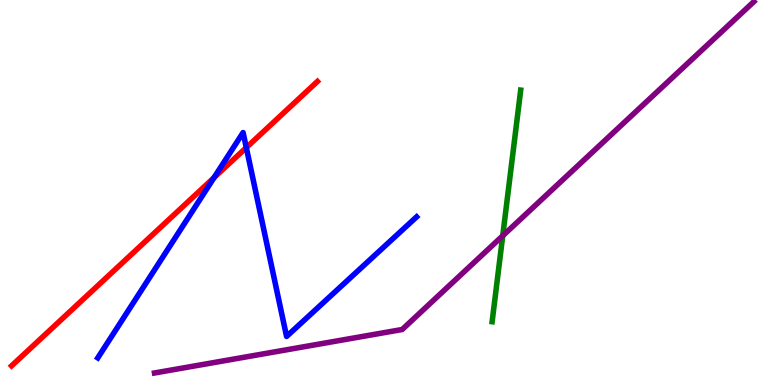[{'lines': ['blue', 'red'], 'intersections': [{'x': 2.76, 'y': 5.39}, {'x': 3.18, 'y': 6.17}]}, {'lines': ['green', 'red'], 'intersections': []}, {'lines': ['purple', 'red'], 'intersections': []}, {'lines': ['blue', 'green'], 'intersections': []}, {'lines': ['blue', 'purple'], 'intersections': []}, {'lines': ['green', 'purple'], 'intersections': [{'x': 6.49, 'y': 3.88}]}]